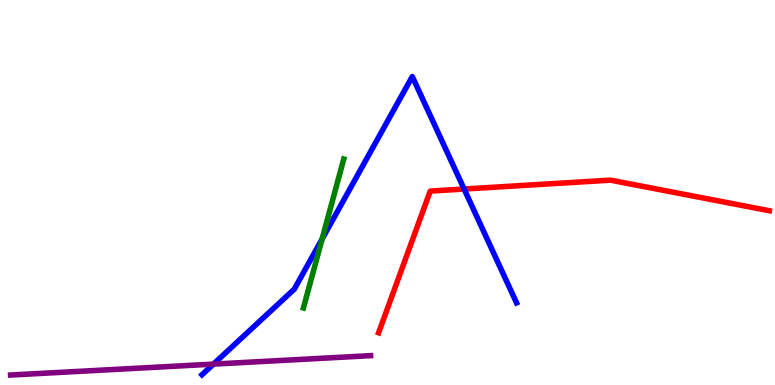[{'lines': ['blue', 'red'], 'intersections': [{'x': 5.99, 'y': 5.09}]}, {'lines': ['green', 'red'], 'intersections': []}, {'lines': ['purple', 'red'], 'intersections': []}, {'lines': ['blue', 'green'], 'intersections': [{'x': 4.16, 'y': 3.79}]}, {'lines': ['blue', 'purple'], 'intersections': [{'x': 2.75, 'y': 0.542}]}, {'lines': ['green', 'purple'], 'intersections': []}]